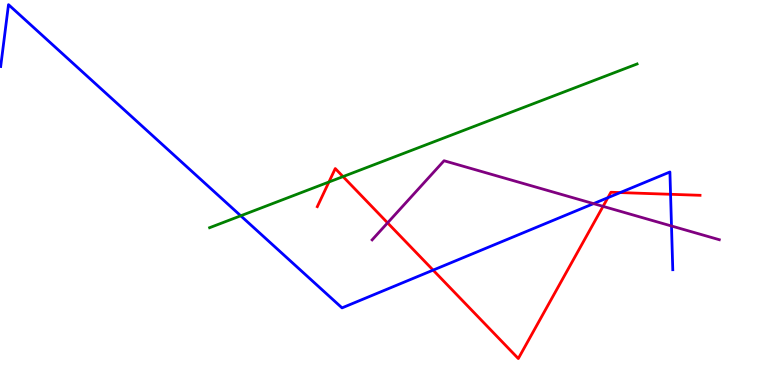[{'lines': ['blue', 'red'], 'intersections': [{'x': 5.59, 'y': 2.98}, {'x': 7.84, 'y': 4.87}, {'x': 8.0, 'y': 5.0}, {'x': 8.65, 'y': 4.95}]}, {'lines': ['green', 'red'], 'intersections': [{'x': 4.24, 'y': 5.27}, {'x': 4.43, 'y': 5.41}]}, {'lines': ['purple', 'red'], 'intersections': [{'x': 5.0, 'y': 4.21}, {'x': 7.78, 'y': 4.64}]}, {'lines': ['blue', 'green'], 'intersections': [{'x': 3.11, 'y': 4.4}]}, {'lines': ['blue', 'purple'], 'intersections': [{'x': 7.66, 'y': 4.71}, {'x': 8.66, 'y': 4.13}]}, {'lines': ['green', 'purple'], 'intersections': []}]